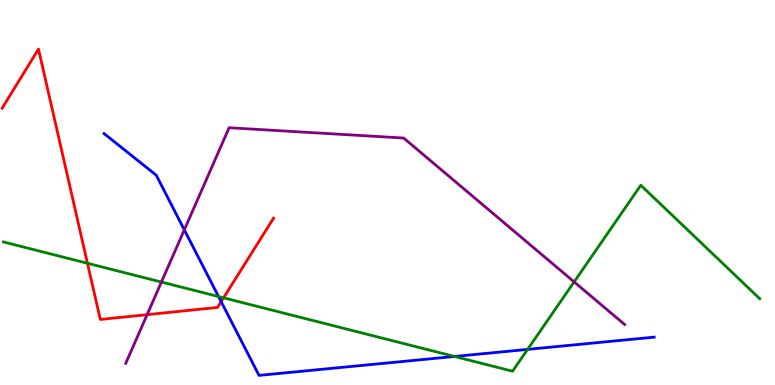[{'lines': ['blue', 'red'], 'intersections': [{'x': 2.85, 'y': 2.17}]}, {'lines': ['green', 'red'], 'intersections': [{'x': 1.13, 'y': 3.16}, {'x': 2.88, 'y': 2.26}]}, {'lines': ['purple', 'red'], 'intersections': [{'x': 1.9, 'y': 1.83}]}, {'lines': ['blue', 'green'], 'intersections': [{'x': 2.82, 'y': 2.3}, {'x': 5.86, 'y': 0.741}, {'x': 6.81, 'y': 0.925}]}, {'lines': ['blue', 'purple'], 'intersections': [{'x': 2.38, 'y': 4.03}]}, {'lines': ['green', 'purple'], 'intersections': [{'x': 2.08, 'y': 2.67}, {'x': 7.41, 'y': 2.68}]}]